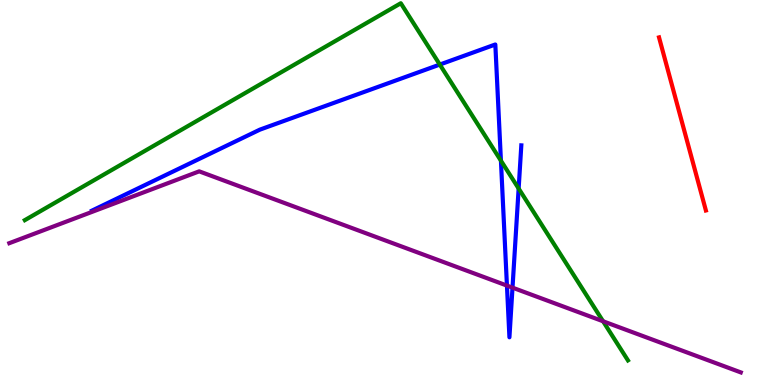[{'lines': ['blue', 'red'], 'intersections': []}, {'lines': ['green', 'red'], 'intersections': []}, {'lines': ['purple', 'red'], 'intersections': []}, {'lines': ['blue', 'green'], 'intersections': [{'x': 5.67, 'y': 8.32}, {'x': 6.46, 'y': 5.83}, {'x': 6.69, 'y': 5.1}]}, {'lines': ['blue', 'purple'], 'intersections': [{'x': 6.54, 'y': 2.58}, {'x': 6.61, 'y': 2.53}]}, {'lines': ['green', 'purple'], 'intersections': [{'x': 7.78, 'y': 1.66}]}]